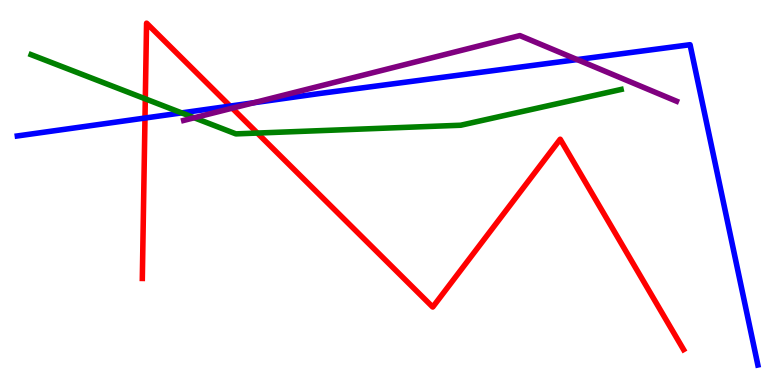[{'lines': ['blue', 'red'], 'intersections': [{'x': 1.87, 'y': 6.93}, {'x': 2.97, 'y': 7.25}]}, {'lines': ['green', 'red'], 'intersections': [{'x': 1.87, 'y': 7.43}, {'x': 3.32, 'y': 6.54}]}, {'lines': ['purple', 'red'], 'intersections': [{'x': 3.0, 'y': 7.19}]}, {'lines': ['blue', 'green'], 'intersections': [{'x': 2.34, 'y': 7.07}]}, {'lines': ['blue', 'purple'], 'intersections': [{'x': 3.27, 'y': 7.33}, {'x': 7.45, 'y': 8.45}]}, {'lines': ['green', 'purple'], 'intersections': [{'x': 2.51, 'y': 6.94}]}]